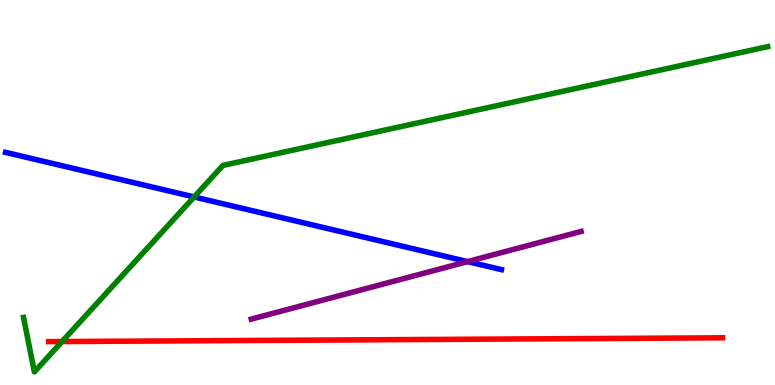[{'lines': ['blue', 'red'], 'intersections': []}, {'lines': ['green', 'red'], 'intersections': [{'x': 0.801, 'y': 1.13}]}, {'lines': ['purple', 'red'], 'intersections': []}, {'lines': ['blue', 'green'], 'intersections': [{'x': 2.5, 'y': 4.88}]}, {'lines': ['blue', 'purple'], 'intersections': [{'x': 6.03, 'y': 3.2}]}, {'lines': ['green', 'purple'], 'intersections': []}]